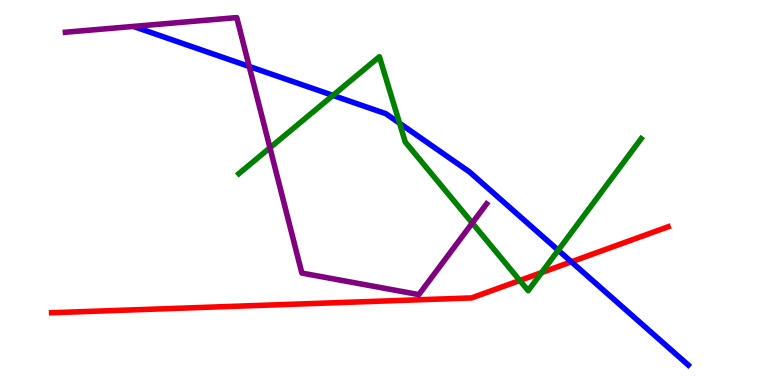[{'lines': ['blue', 'red'], 'intersections': [{'x': 7.37, 'y': 3.2}]}, {'lines': ['green', 'red'], 'intersections': [{'x': 6.71, 'y': 2.71}, {'x': 6.99, 'y': 2.92}]}, {'lines': ['purple', 'red'], 'intersections': []}, {'lines': ['blue', 'green'], 'intersections': [{'x': 4.3, 'y': 7.52}, {'x': 5.16, 'y': 6.8}, {'x': 7.2, 'y': 3.5}]}, {'lines': ['blue', 'purple'], 'intersections': [{'x': 3.22, 'y': 8.27}]}, {'lines': ['green', 'purple'], 'intersections': [{'x': 3.48, 'y': 6.16}, {'x': 6.09, 'y': 4.21}]}]